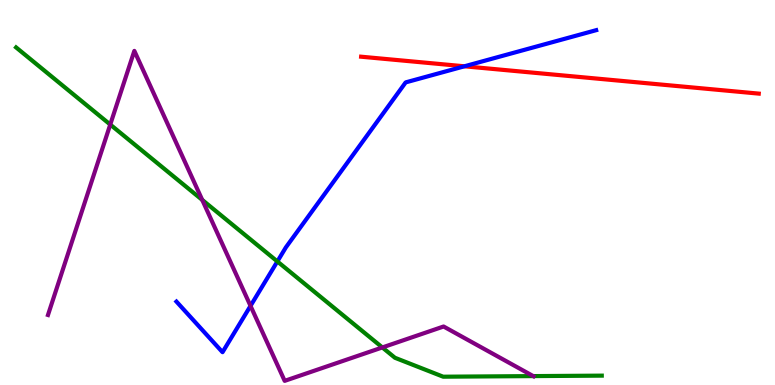[{'lines': ['blue', 'red'], 'intersections': [{'x': 5.99, 'y': 8.28}]}, {'lines': ['green', 'red'], 'intersections': []}, {'lines': ['purple', 'red'], 'intersections': []}, {'lines': ['blue', 'green'], 'intersections': [{'x': 3.58, 'y': 3.21}]}, {'lines': ['blue', 'purple'], 'intersections': [{'x': 3.23, 'y': 2.05}]}, {'lines': ['green', 'purple'], 'intersections': [{'x': 1.42, 'y': 6.76}, {'x': 2.61, 'y': 4.81}, {'x': 4.93, 'y': 0.975}, {'x': 6.88, 'y': 0.231}]}]